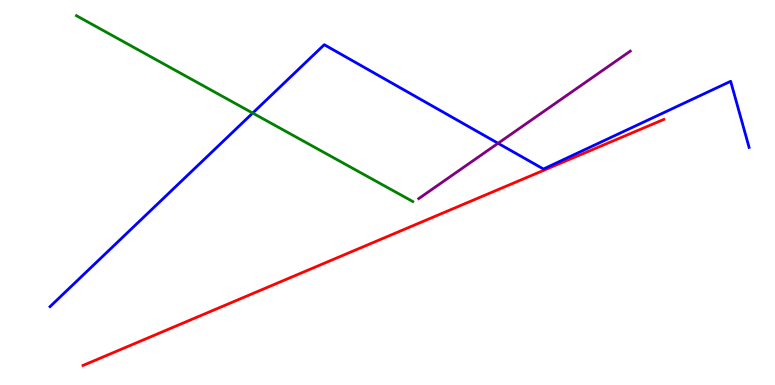[{'lines': ['blue', 'red'], 'intersections': []}, {'lines': ['green', 'red'], 'intersections': []}, {'lines': ['purple', 'red'], 'intersections': []}, {'lines': ['blue', 'green'], 'intersections': [{'x': 3.26, 'y': 7.06}]}, {'lines': ['blue', 'purple'], 'intersections': [{'x': 6.43, 'y': 6.28}]}, {'lines': ['green', 'purple'], 'intersections': []}]